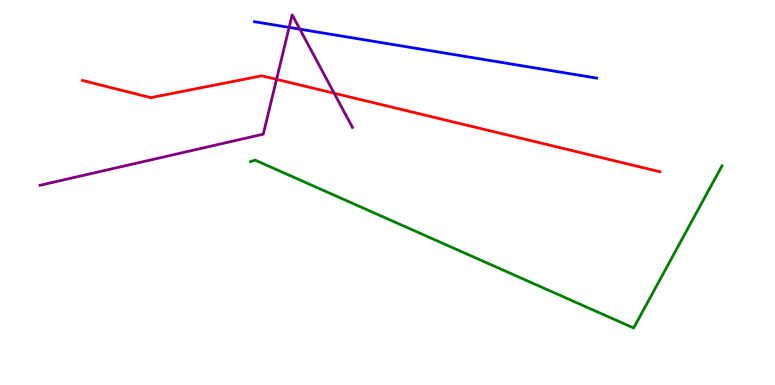[{'lines': ['blue', 'red'], 'intersections': []}, {'lines': ['green', 'red'], 'intersections': []}, {'lines': ['purple', 'red'], 'intersections': [{'x': 3.57, 'y': 7.94}, {'x': 4.31, 'y': 7.58}]}, {'lines': ['blue', 'green'], 'intersections': []}, {'lines': ['blue', 'purple'], 'intersections': [{'x': 3.73, 'y': 9.29}, {'x': 3.87, 'y': 9.24}]}, {'lines': ['green', 'purple'], 'intersections': []}]